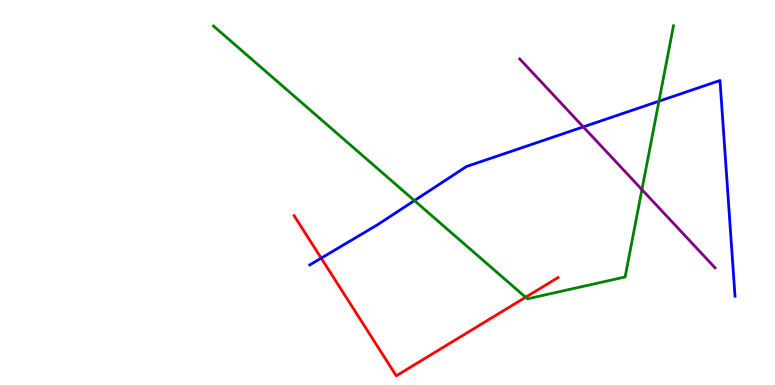[{'lines': ['blue', 'red'], 'intersections': [{'x': 4.14, 'y': 3.3}]}, {'lines': ['green', 'red'], 'intersections': [{'x': 6.78, 'y': 2.28}]}, {'lines': ['purple', 'red'], 'intersections': []}, {'lines': ['blue', 'green'], 'intersections': [{'x': 5.35, 'y': 4.79}, {'x': 8.5, 'y': 7.37}]}, {'lines': ['blue', 'purple'], 'intersections': [{'x': 7.53, 'y': 6.7}]}, {'lines': ['green', 'purple'], 'intersections': [{'x': 8.28, 'y': 5.07}]}]